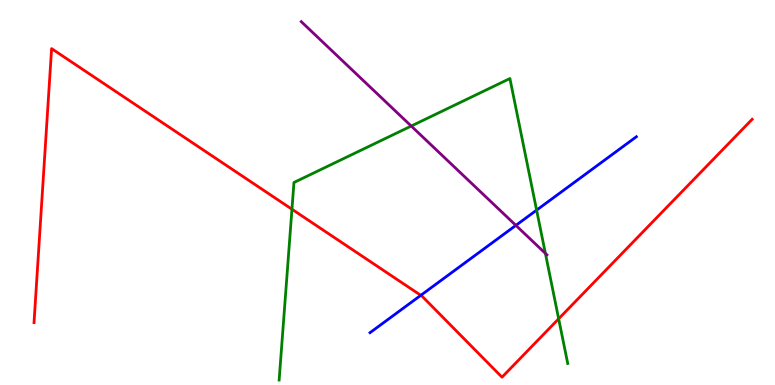[{'lines': ['blue', 'red'], 'intersections': [{'x': 5.43, 'y': 2.33}]}, {'lines': ['green', 'red'], 'intersections': [{'x': 3.77, 'y': 4.57}, {'x': 7.21, 'y': 1.72}]}, {'lines': ['purple', 'red'], 'intersections': []}, {'lines': ['blue', 'green'], 'intersections': [{'x': 6.92, 'y': 4.54}]}, {'lines': ['blue', 'purple'], 'intersections': [{'x': 6.66, 'y': 4.15}]}, {'lines': ['green', 'purple'], 'intersections': [{'x': 5.31, 'y': 6.73}, {'x': 7.04, 'y': 3.42}]}]